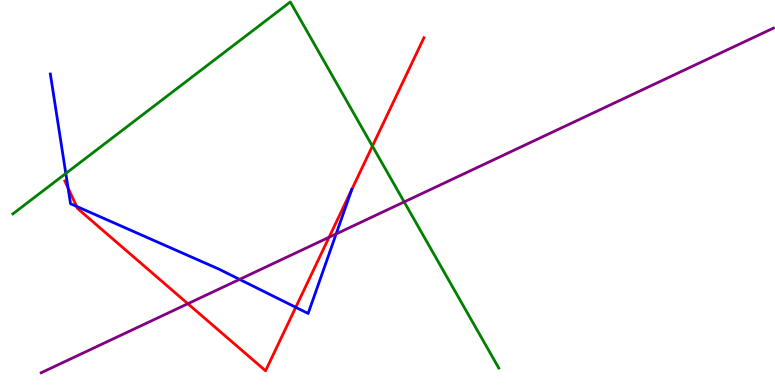[{'lines': ['blue', 'red'], 'intersections': [{'x': 0.878, 'y': 5.12}, {'x': 0.989, 'y': 4.64}, {'x': 3.82, 'y': 2.02}, {'x': 4.54, 'y': 5.08}]}, {'lines': ['green', 'red'], 'intersections': [{'x': 4.81, 'y': 6.2}]}, {'lines': ['purple', 'red'], 'intersections': [{'x': 2.42, 'y': 2.11}, {'x': 4.25, 'y': 3.84}]}, {'lines': ['blue', 'green'], 'intersections': [{'x': 0.849, 'y': 5.49}]}, {'lines': ['blue', 'purple'], 'intersections': [{'x': 3.09, 'y': 2.74}, {'x': 4.34, 'y': 3.92}]}, {'lines': ['green', 'purple'], 'intersections': [{'x': 5.22, 'y': 4.76}]}]